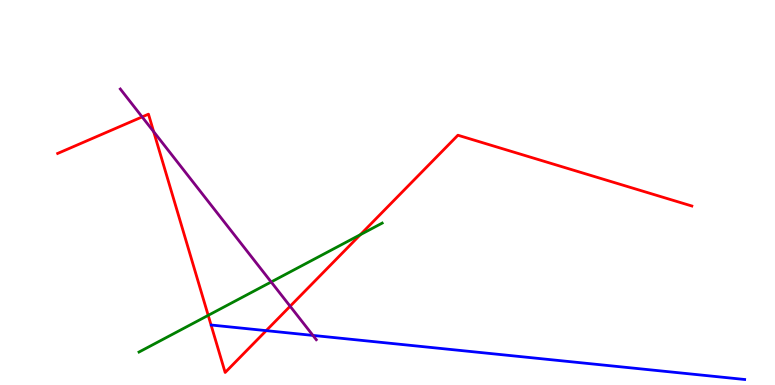[{'lines': ['blue', 'red'], 'intersections': [{'x': 3.43, 'y': 1.41}]}, {'lines': ['green', 'red'], 'intersections': [{'x': 2.69, 'y': 1.81}, {'x': 4.65, 'y': 3.9}]}, {'lines': ['purple', 'red'], 'intersections': [{'x': 1.83, 'y': 6.96}, {'x': 1.98, 'y': 6.58}, {'x': 3.74, 'y': 2.05}]}, {'lines': ['blue', 'green'], 'intersections': []}, {'lines': ['blue', 'purple'], 'intersections': [{'x': 4.04, 'y': 1.29}]}, {'lines': ['green', 'purple'], 'intersections': [{'x': 3.5, 'y': 2.68}]}]